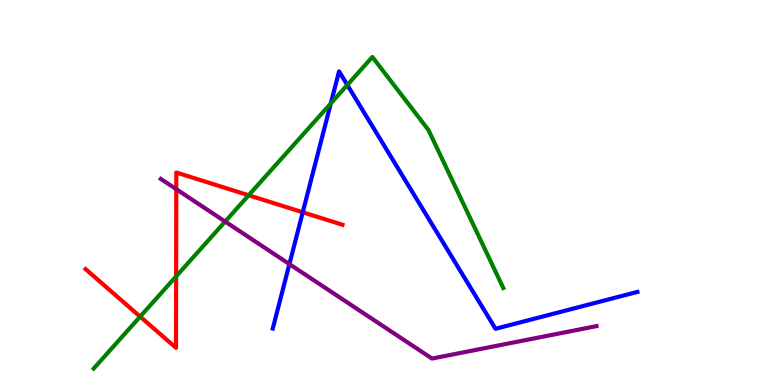[{'lines': ['blue', 'red'], 'intersections': [{'x': 3.91, 'y': 4.49}]}, {'lines': ['green', 'red'], 'intersections': [{'x': 1.81, 'y': 1.78}, {'x': 2.27, 'y': 2.82}, {'x': 3.21, 'y': 4.93}]}, {'lines': ['purple', 'red'], 'intersections': [{'x': 2.27, 'y': 5.09}]}, {'lines': ['blue', 'green'], 'intersections': [{'x': 4.27, 'y': 7.31}, {'x': 4.48, 'y': 7.79}]}, {'lines': ['blue', 'purple'], 'intersections': [{'x': 3.73, 'y': 3.14}]}, {'lines': ['green', 'purple'], 'intersections': [{'x': 2.91, 'y': 4.25}]}]